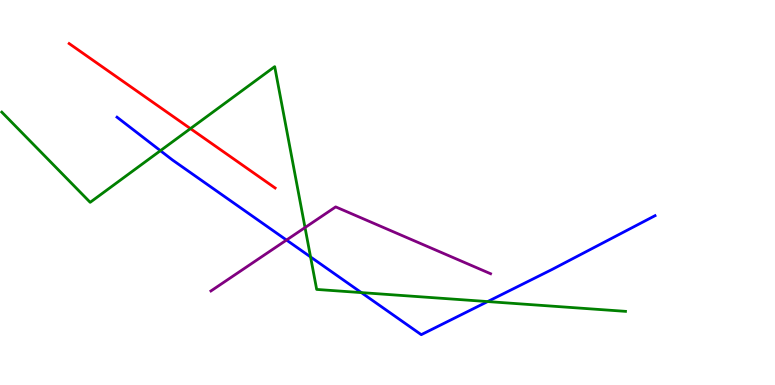[{'lines': ['blue', 'red'], 'intersections': []}, {'lines': ['green', 'red'], 'intersections': [{'x': 2.46, 'y': 6.66}]}, {'lines': ['purple', 'red'], 'intersections': []}, {'lines': ['blue', 'green'], 'intersections': [{'x': 2.07, 'y': 6.09}, {'x': 4.01, 'y': 3.33}, {'x': 4.66, 'y': 2.4}, {'x': 6.29, 'y': 2.17}]}, {'lines': ['blue', 'purple'], 'intersections': [{'x': 3.7, 'y': 3.77}]}, {'lines': ['green', 'purple'], 'intersections': [{'x': 3.94, 'y': 4.09}]}]